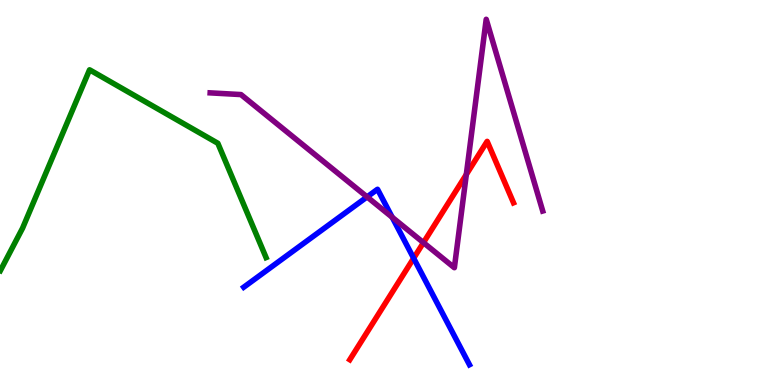[{'lines': ['blue', 'red'], 'intersections': [{'x': 5.34, 'y': 3.29}]}, {'lines': ['green', 'red'], 'intersections': []}, {'lines': ['purple', 'red'], 'intersections': [{'x': 5.46, 'y': 3.7}, {'x': 6.02, 'y': 5.47}]}, {'lines': ['blue', 'green'], 'intersections': []}, {'lines': ['blue', 'purple'], 'intersections': [{'x': 4.74, 'y': 4.89}, {'x': 5.06, 'y': 4.36}]}, {'lines': ['green', 'purple'], 'intersections': []}]